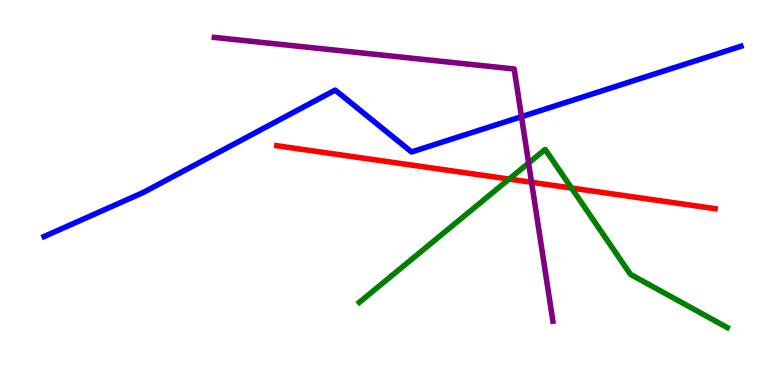[{'lines': ['blue', 'red'], 'intersections': []}, {'lines': ['green', 'red'], 'intersections': [{'x': 6.57, 'y': 5.35}, {'x': 7.37, 'y': 5.12}]}, {'lines': ['purple', 'red'], 'intersections': [{'x': 6.86, 'y': 5.27}]}, {'lines': ['blue', 'green'], 'intersections': []}, {'lines': ['blue', 'purple'], 'intersections': [{'x': 6.73, 'y': 6.97}]}, {'lines': ['green', 'purple'], 'intersections': [{'x': 6.82, 'y': 5.77}]}]